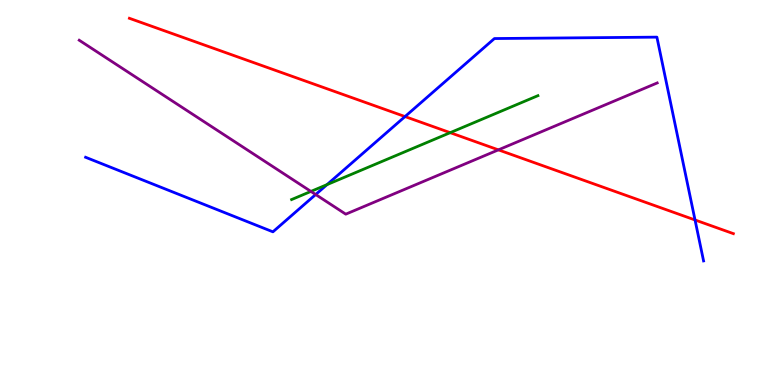[{'lines': ['blue', 'red'], 'intersections': [{'x': 5.23, 'y': 6.97}, {'x': 8.97, 'y': 4.29}]}, {'lines': ['green', 'red'], 'intersections': [{'x': 5.81, 'y': 6.55}]}, {'lines': ['purple', 'red'], 'intersections': [{'x': 6.43, 'y': 6.11}]}, {'lines': ['blue', 'green'], 'intersections': [{'x': 4.22, 'y': 5.2}]}, {'lines': ['blue', 'purple'], 'intersections': [{'x': 4.07, 'y': 4.95}]}, {'lines': ['green', 'purple'], 'intersections': [{'x': 4.01, 'y': 5.03}]}]